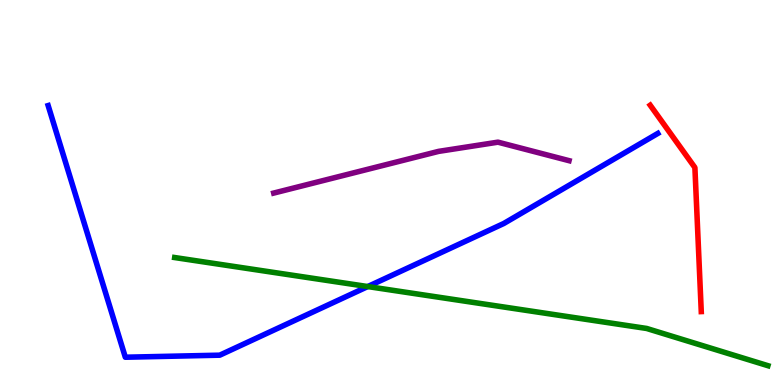[{'lines': ['blue', 'red'], 'intersections': []}, {'lines': ['green', 'red'], 'intersections': []}, {'lines': ['purple', 'red'], 'intersections': []}, {'lines': ['blue', 'green'], 'intersections': [{'x': 4.75, 'y': 2.56}]}, {'lines': ['blue', 'purple'], 'intersections': []}, {'lines': ['green', 'purple'], 'intersections': []}]